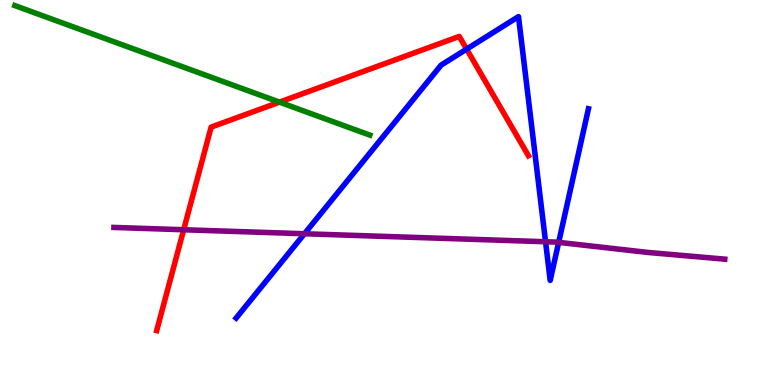[{'lines': ['blue', 'red'], 'intersections': [{'x': 6.02, 'y': 8.72}]}, {'lines': ['green', 'red'], 'intersections': [{'x': 3.61, 'y': 7.35}]}, {'lines': ['purple', 'red'], 'intersections': [{'x': 2.37, 'y': 4.03}]}, {'lines': ['blue', 'green'], 'intersections': []}, {'lines': ['blue', 'purple'], 'intersections': [{'x': 3.93, 'y': 3.93}, {'x': 7.04, 'y': 3.72}, {'x': 7.21, 'y': 3.7}]}, {'lines': ['green', 'purple'], 'intersections': []}]